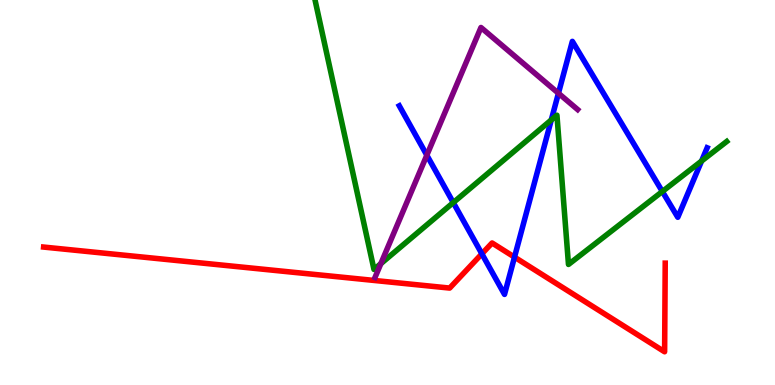[{'lines': ['blue', 'red'], 'intersections': [{'x': 6.22, 'y': 3.41}, {'x': 6.64, 'y': 3.32}]}, {'lines': ['green', 'red'], 'intersections': []}, {'lines': ['purple', 'red'], 'intersections': []}, {'lines': ['blue', 'green'], 'intersections': [{'x': 5.85, 'y': 4.74}, {'x': 7.11, 'y': 6.88}, {'x': 8.55, 'y': 5.03}, {'x': 9.05, 'y': 5.82}]}, {'lines': ['blue', 'purple'], 'intersections': [{'x': 5.51, 'y': 5.97}, {'x': 7.21, 'y': 7.58}]}, {'lines': ['green', 'purple'], 'intersections': [{'x': 4.91, 'y': 3.15}]}]